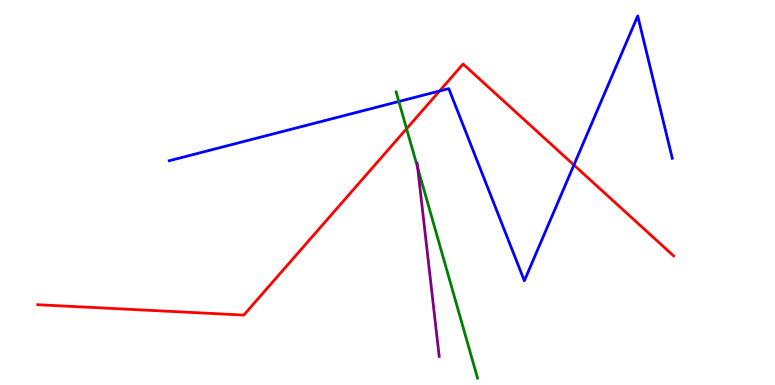[{'lines': ['blue', 'red'], 'intersections': [{'x': 5.67, 'y': 7.64}, {'x': 7.41, 'y': 5.71}]}, {'lines': ['green', 'red'], 'intersections': [{'x': 5.25, 'y': 6.66}]}, {'lines': ['purple', 'red'], 'intersections': []}, {'lines': ['blue', 'green'], 'intersections': [{'x': 5.15, 'y': 7.36}]}, {'lines': ['blue', 'purple'], 'intersections': []}, {'lines': ['green', 'purple'], 'intersections': [{'x': 5.39, 'y': 5.64}]}]